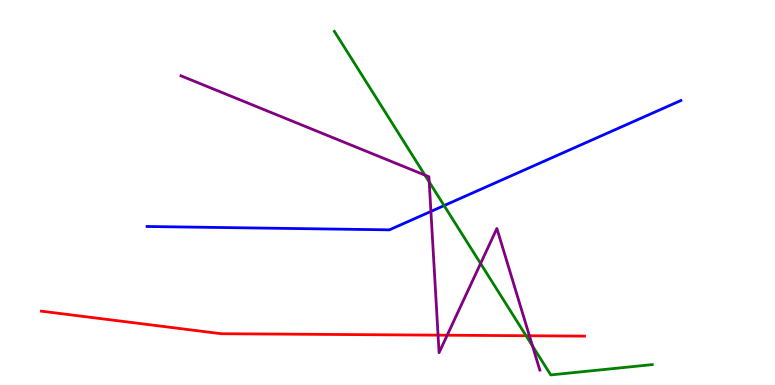[{'lines': ['blue', 'red'], 'intersections': []}, {'lines': ['green', 'red'], 'intersections': [{'x': 6.79, 'y': 1.28}]}, {'lines': ['purple', 'red'], 'intersections': [{'x': 5.65, 'y': 1.29}, {'x': 5.77, 'y': 1.29}, {'x': 6.83, 'y': 1.28}]}, {'lines': ['blue', 'green'], 'intersections': [{'x': 5.73, 'y': 4.66}]}, {'lines': ['blue', 'purple'], 'intersections': [{'x': 5.56, 'y': 4.51}]}, {'lines': ['green', 'purple'], 'intersections': [{'x': 5.48, 'y': 5.45}, {'x': 5.54, 'y': 5.27}, {'x': 6.2, 'y': 3.16}, {'x': 6.87, 'y': 1.01}]}]